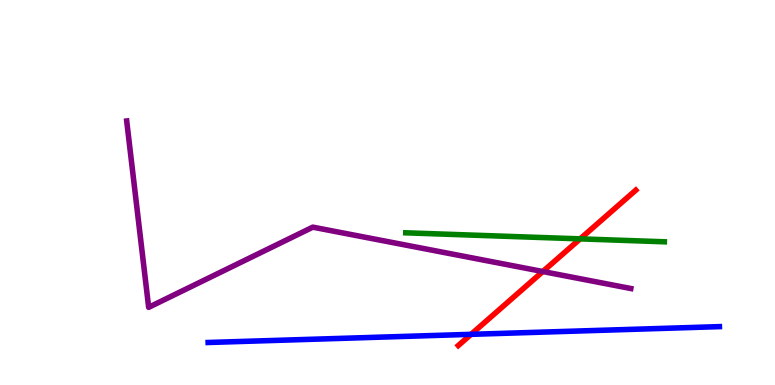[{'lines': ['blue', 'red'], 'intersections': [{'x': 6.08, 'y': 1.32}]}, {'lines': ['green', 'red'], 'intersections': [{'x': 7.49, 'y': 3.8}]}, {'lines': ['purple', 'red'], 'intersections': [{'x': 7.0, 'y': 2.95}]}, {'lines': ['blue', 'green'], 'intersections': []}, {'lines': ['blue', 'purple'], 'intersections': []}, {'lines': ['green', 'purple'], 'intersections': []}]